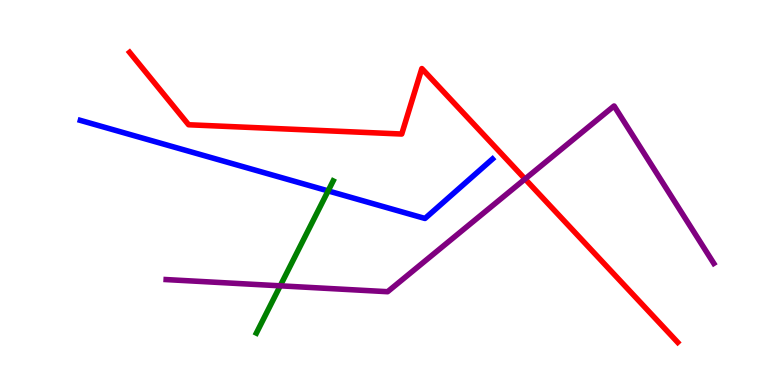[{'lines': ['blue', 'red'], 'intersections': []}, {'lines': ['green', 'red'], 'intersections': []}, {'lines': ['purple', 'red'], 'intersections': [{'x': 6.77, 'y': 5.35}]}, {'lines': ['blue', 'green'], 'intersections': [{'x': 4.23, 'y': 5.04}]}, {'lines': ['blue', 'purple'], 'intersections': []}, {'lines': ['green', 'purple'], 'intersections': [{'x': 3.62, 'y': 2.58}]}]